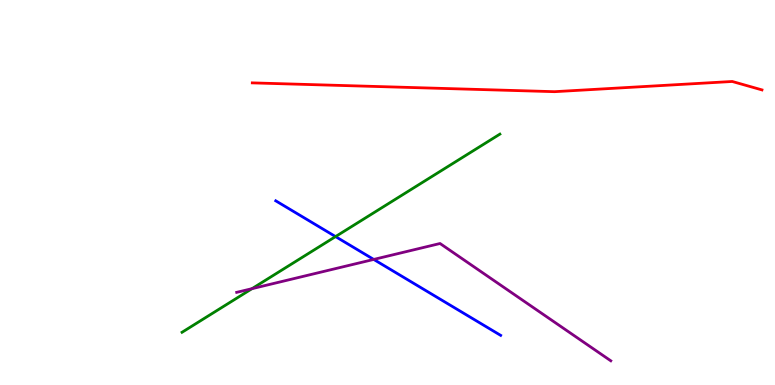[{'lines': ['blue', 'red'], 'intersections': []}, {'lines': ['green', 'red'], 'intersections': []}, {'lines': ['purple', 'red'], 'intersections': []}, {'lines': ['blue', 'green'], 'intersections': [{'x': 4.33, 'y': 3.85}]}, {'lines': ['blue', 'purple'], 'intersections': [{'x': 4.82, 'y': 3.26}]}, {'lines': ['green', 'purple'], 'intersections': [{'x': 3.25, 'y': 2.5}]}]